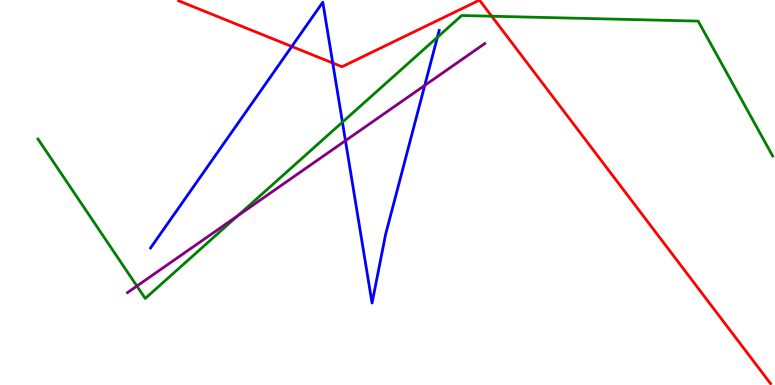[{'lines': ['blue', 'red'], 'intersections': [{'x': 3.76, 'y': 8.79}, {'x': 4.29, 'y': 8.36}]}, {'lines': ['green', 'red'], 'intersections': [{'x': 6.34, 'y': 9.58}]}, {'lines': ['purple', 'red'], 'intersections': []}, {'lines': ['blue', 'green'], 'intersections': [{'x': 4.42, 'y': 6.83}, {'x': 5.64, 'y': 9.03}]}, {'lines': ['blue', 'purple'], 'intersections': [{'x': 4.46, 'y': 6.35}, {'x': 5.48, 'y': 7.78}]}, {'lines': ['green', 'purple'], 'intersections': [{'x': 1.77, 'y': 2.57}, {'x': 3.07, 'y': 4.4}]}]